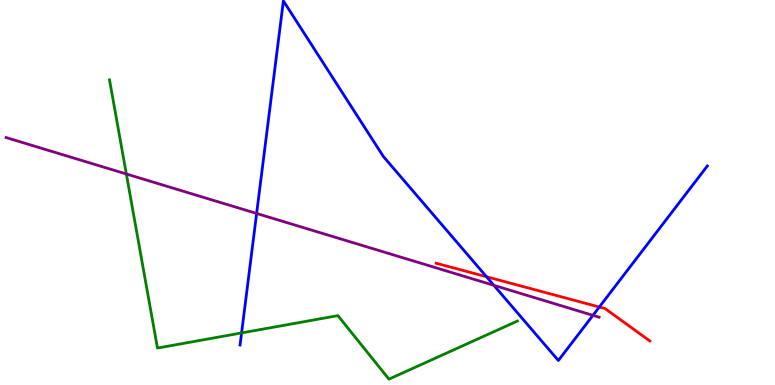[{'lines': ['blue', 'red'], 'intersections': [{'x': 6.28, 'y': 2.81}, {'x': 7.73, 'y': 2.03}]}, {'lines': ['green', 'red'], 'intersections': []}, {'lines': ['purple', 'red'], 'intersections': []}, {'lines': ['blue', 'green'], 'intersections': [{'x': 3.12, 'y': 1.35}]}, {'lines': ['blue', 'purple'], 'intersections': [{'x': 3.31, 'y': 4.46}, {'x': 6.37, 'y': 2.59}, {'x': 7.65, 'y': 1.81}]}, {'lines': ['green', 'purple'], 'intersections': [{'x': 1.63, 'y': 5.48}]}]